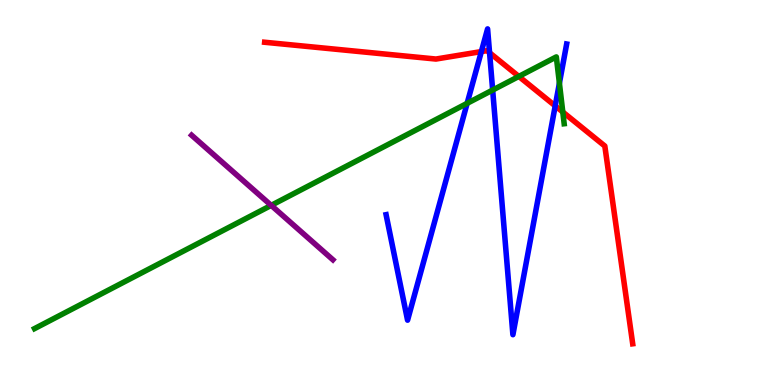[{'lines': ['blue', 'red'], 'intersections': [{'x': 6.21, 'y': 8.66}, {'x': 6.32, 'y': 8.63}, {'x': 7.16, 'y': 7.25}]}, {'lines': ['green', 'red'], 'intersections': [{'x': 6.69, 'y': 8.01}, {'x': 7.26, 'y': 7.09}]}, {'lines': ['purple', 'red'], 'intersections': []}, {'lines': ['blue', 'green'], 'intersections': [{'x': 6.03, 'y': 7.32}, {'x': 6.36, 'y': 7.66}, {'x': 7.22, 'y': 7.84}]}, {'lines': ['blue', 'purple'], 'intersections': []}, {'lines': ['green', 'purple'], 'intersections': [{'x': 3.5, 'y': 4.67}]}]